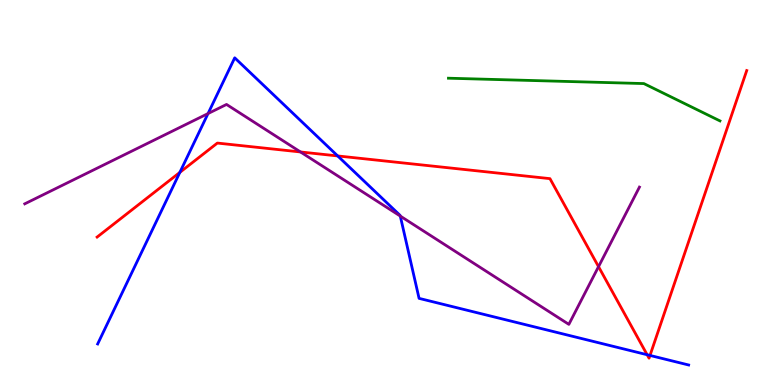[{'lines': ['blue', 'red'], 'intersections': [{'x': 2.32, 'y': 5.52}, {'x': 4.36, 'y': 5.95}, {'x': 8.35, 'y': 0.786}, {'x': 8.39, 'y': 0.768}]}, {'lines': ['green', 'red'], 'intersections': []}, {'lines': ['purple', 'red'], 'intersections': [{'x': 3.88, 'y': 6.05}, {'x': 7.72, 'y': 3.07}]}, {'lines': ['blue', 'green'], 'intersections': []}, {'lines': ['blue', 'purple'], 'intersections': [{'x': 2.68, 'y': 7.05}, {'x': 5.16, 'y': 4.39}]}, {'lines': ['green', 'purple'], 'intersections': []}]